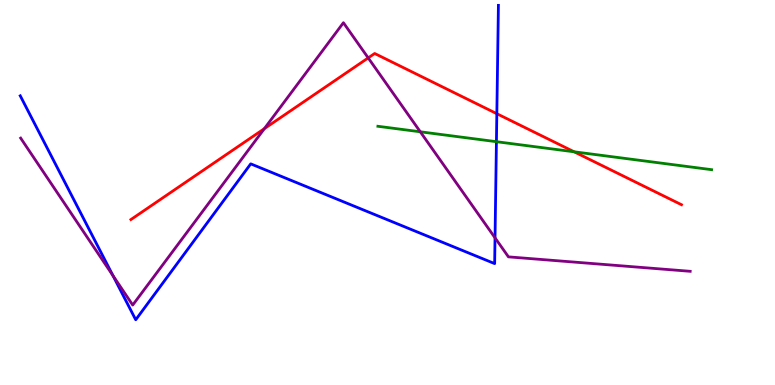[{'lines': ['blue', 'red'], 'intersections': [{'x': 6.41, 'y': 7.05}]}, {'lines': ['green', 'red'], 'intersections': [{'x': 7.41, 'y': 6.06}]}, {'lines': ['purple', 'red'], 'intersections': [{'x': 3.41, 'y': 6.66}, {'x': 4.75, 'y': 8.5}]}, {'lines': ['blue', 'green'], 'intersections': [{'x': 6.41, 'y': 6.32}]}, {'lines': ['blue', 'purple'], 'intersections': [{'x': 1.46, 'y': 2.84}, {'x': 6.39, 'y': 3.82}]}, {'lines': ['green', 'purple'], 'intersections': [{'x': 5.42, 'y': 6.58}]}]